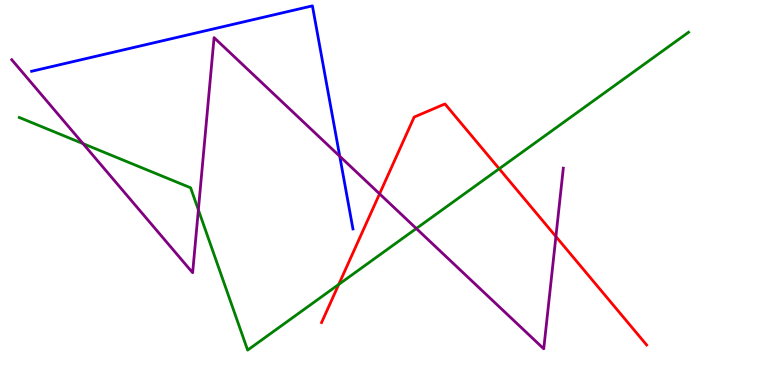[{'lines': ['blue', 'red'], 'intersections': []}, {'lines': ['green', 'red'], 'intersections': [{'x': 4.37, 'y': 2.61}, {'x': 6.44, 'y': 5.62}]}, {'lines': ['purple', 'red'], 'intersections': [{'x': 4.9, 'y': 4.97}, {'x': 7.17, 'y': 3.86}]}, {'lines': ['blue', 'green'], 'intersections': []}, {'lines': ['blue', 'purple'], 'intersections': [{'x': 4.38, 'y': 5.94}]}, {'lines': ['green', 'purple'], 'intersections': [{'x': 1.07, 'y': 6.27}, {'x': 2.56, 'y': 4.55}, {'x': 5.37, 'y': 4.06}]}]